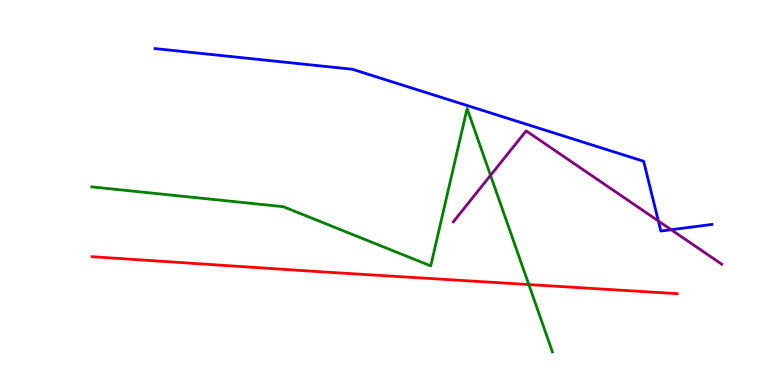[{'lines': ['blue', 'red'], 'intersections': []}, {'lines': ['green', 'red'], 'intersections': [{'x': 6.82, 'y': 2.61}]}, {'lines': ['purple', 'red'], 'intersections': []}, {'lines': ['blue', 'green'], 'intersections': []}, {'lines': ['blue', 'purple'], 'intersections': [{'x': 8.5, 'y': 4.26}, {'x': 8.66, 'y': 4.03}]}, {'lines': ['green', 'purple'], 'intersections': [{'x': 6.33, 'y': 5.45}]}]